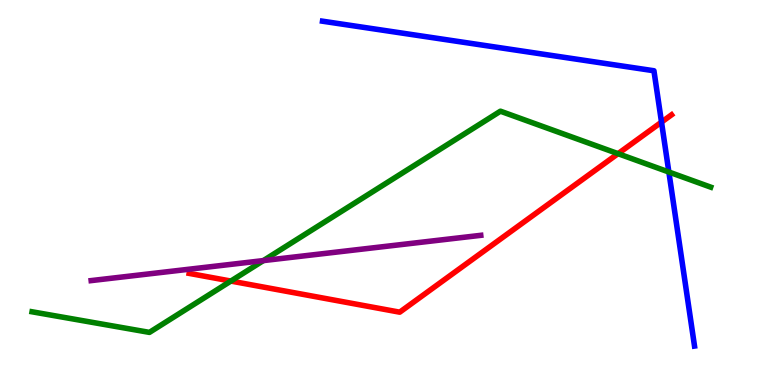[{'lines': ['blue', 'red'], 'intersections': [{'x': 8.54, 'y': 6.83}]}, {'lines': ['green', 'red'], 'intersections': [{'x': 2.98, 'y': 2.7}, {'x': 7.97, 'y': 6.01}]}, {'lines': ['purple', 'red'], 'intersections': []}, {'lines': ['blue', 'green'], 'intersections': [{'x': 8.63, 'y': 5.53}]}, {'lines': ['blue', 'purple'], 'intersections': []}, {'lines': ['green', 'purple'], 'intersections': [{'x': 3.4, 'y': 3.23}]}]